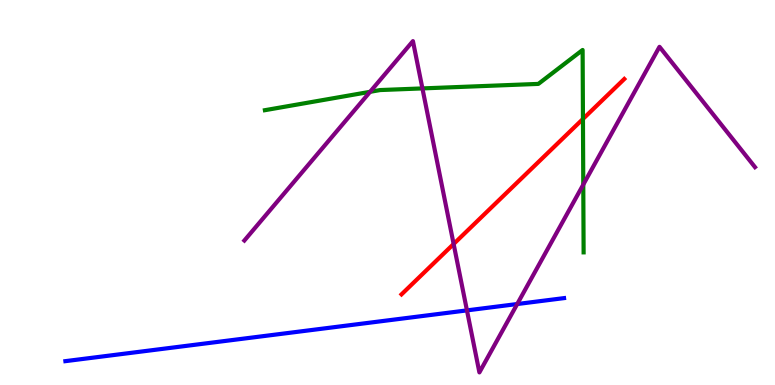[{'lines': ['blue', 'red'], 'intersections': []}, {'lines': ['green', 'red'], 'intersections': [{'x': 7.52, 'y': 6.91}]}, {'lines': ['purple', 'red'], 'intersections': [{'x': 5.85, 'y': 3.66}]}, {'lines': ['blue', 'green'], 'intersections': []}, {'lines': ['blue', 'purple'], 'intersections': [{'x': 6.03, 'y': 1.94}, {'x': 6.67, 'y': 2.1}]}, {'lines': ['green', 'purple'], 'intersections': [{'x': 4.78, 'y': 7.62}, {'x': 5.45, 'y': 7.7}, {'x': 7.53, 'y': 5.21}]}]